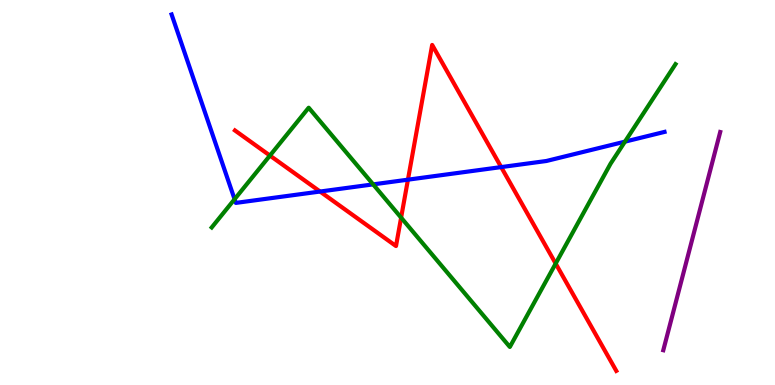[{'lines': ['blue', 'red'], 'intersections': [{'x': 4.13, 'y': 5.03}, {'x': 5.26, 'y': 5.33}, {'x': 6.47, 'y': 5.66}]}, {'lines': ['green', 'red'], 'intersections': [{'x': 3.48, 'y': 5.96}, {'x': 5.18, 'y': 4.35}, {'x': 7.17, 'y': 3.15}]}, {'lines': ['purple', 'red'], 'intersections': []}, {'lines': ['blue', 'green'], 'intersections': [{'x': 3.03, 'y': 4.83}, {'x': 4.81, 'y': 5.21}, {'x': 8.06, 'y': 6.32}]}, {'lines': ['blue', 'purple'], 'intersections': []}, {'lines': ['green', 'purple'], 'intersections': []}]